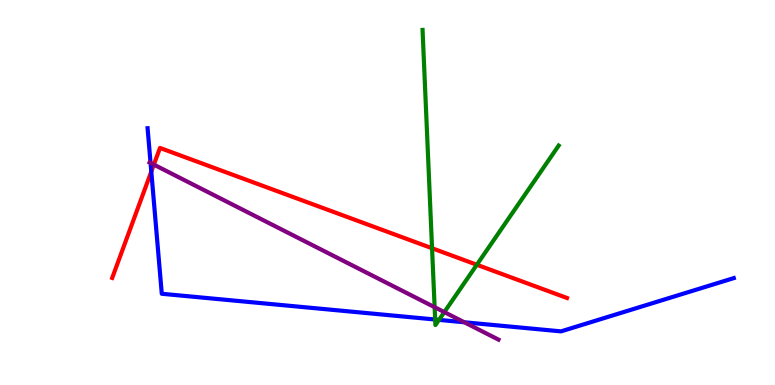[{'lines': ['blue', 'red'], 'intersections': [{'x': 1.95, 'y': 5.54}]}, {'lines': ['green', 'red'], 'intersections': [{'x': 5.57, 'y': 3.55}, {'x': 6.15, 'y': 3.12}]}, {'lines': ['purple', 'red'], 'intersections': [{'x': 1.99, 'y': 5.72}]}, {'lines': ['blue', 'green'], 'intersections': [{'x': 5.62, 'y': 1.7}, {'x': 5.66, 'y': 1.69}]}, {'lines': ['blue', 'purple'], 'intersections': [{'x': 1.94, 'y': 5.77}, {'x': 5.99, 'y': 1.63}]}, {'lines': ['green', 'purple'], 'intersections': [{'x': 5.61, 'y': 2.02}, {'x': 5.73, 'y': 1.89}]}]